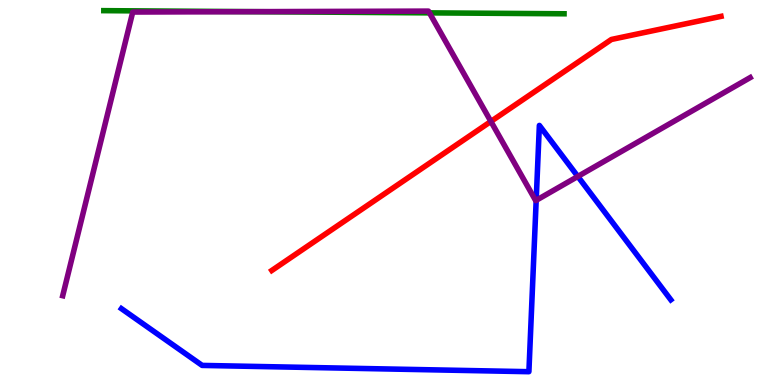[{'lines': ['blue', 'red'], 'intersections': []}, {'lines': ['green', 'red'], 'intersections': []}, {'lines': ['purple', 'red'], 'intersections': [{'x': 6.33, 'y': 6.85}]}, {'lines': ['blue', 'green'], 'intersections': []}, {'lines': ['blue', 'purple'], 'intersections': [{'x': 6.92, 'y': 4.8}, {'x': 7.46, 'y': 5.42}]}, {'lines': ['green', 'purple'], 'intersections': [{'x': 3.26, 'y': 9.7}, {'x': 5.54, 'y': 9.67}]}]